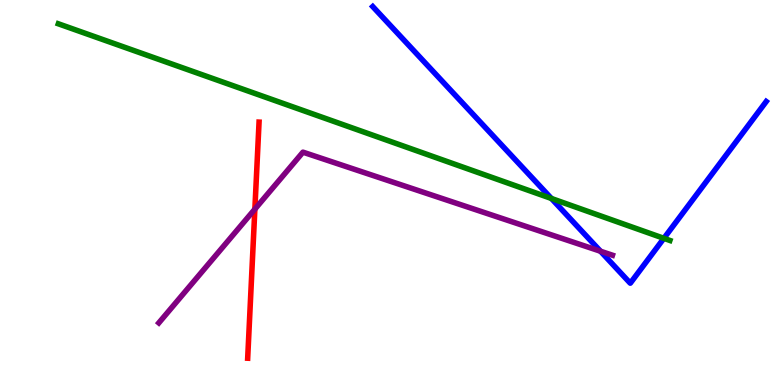[{'lines': ['blue', 'red'], 'intersections': []}, {'lines': ['green', 'red'], 'intersections': []}, {'lines': ['purple', 'red'], 'intersections': [{'x': 3.29, 'y': 4.57}]}, {'lines': ['blue', 'green'], 'intersections': [{'x': 7.11, 'y': 4.84}, {'x': 8.57, 'y': 3.81}]}, {'lines': ['blue', 'purple'], 'intersections': [{'x': 7.75, 'y': 3.47}]}, {'lines': ['green', 'purple'], 'intersections': []}]